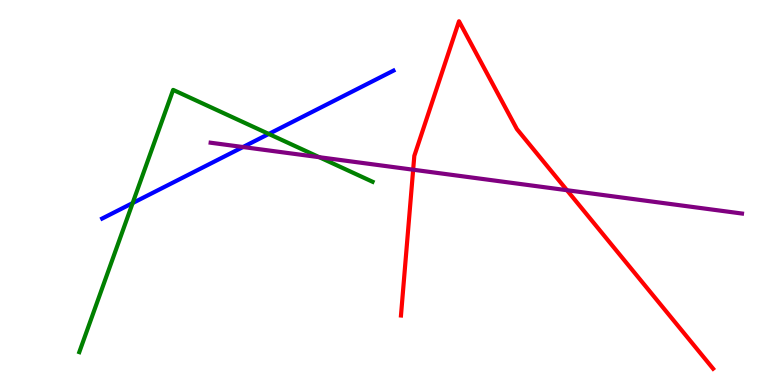[{'lines': ['blue', 'red'], 'intersections': []}, {'lines': ['green', 'red'], 'intersections': []}, {'lines': ['purple', 'red'], 'intersections': [{'x': 5.33, 'y': 5.59}, {'x': 7.32, 'y': 5.06}]}, {'lines': ['blue', 'green'], 'intersections': [{'x': 1.71, 'y': 4.73}, {'x': 3.47, 'y': 6.52}]}, {'lines': ['blue', 'purple'], 'intersections': [{'x': 3.14, 'y': 6.18}]}, {'lines': ['green', 'purple'], 'intersections': [{'x': 4.12, 'y': 5.92}]}]